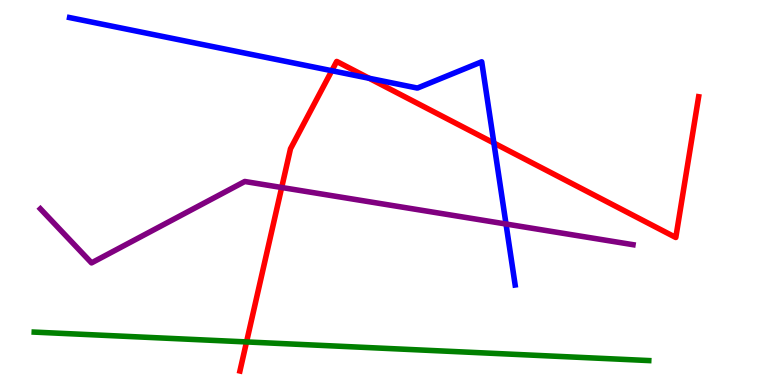[{'lines': ['blue', 'red'], 'intersections': [{'x': 4.28, 'y': 8.16}, {'x': 4.76, 'y': 7.97}, {'x': 6.37, 'y': 6.28}]}, {'lines': ['green', 'red'], 'intersections': [{'x': 3.18, 'y': 1.12}]}, {'lines': ['purple', 'red'], 'intersections': [{'x': 3.63, 'y': 5.13}]}, {'lines': ['blue', 'green'], 'intersections': []}, {'lines': ['blue', 'purple'], 'intersections': [{'x': 6.53, 'y': 4.18}]}, {'lines': ['green', 'purple'], 'intersections': []}]